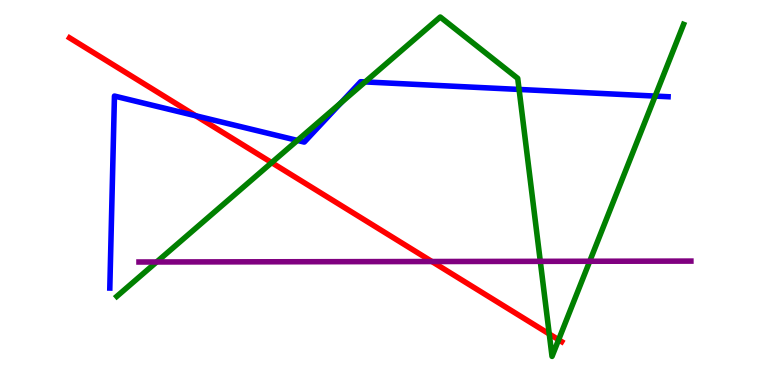[{'lines': ['blue', 'red'], 'intersections': [{'x': 2.53, 'y': 6.99}]}, {'lines': ['green', 'red'], 'intersections': [{'x': 3.51, 'y': 5.78}, {'x': 7.09, 'y': 1.33}, {'x': 7.21, 'y': 1.18}]}, {'lines': ['purple', 'red'], 'intersections': [{'x': 5.57, 'y': 3.21}]}, {'lines': ['blue', 'green'], 'intersections': [{'x': 3.84, 'y': 6.35}, {'x': 4.4, 'y': 7.33}, {'x': 4.71, 'y': 7.87}, {'x': 6.7, 'y': 7.68}, {'x': 8.45, 'y': 7.5}]}, {'lines': ['blue', 'purple'], 'intersections': []}, {'lines': ['green', 'purple'], 'intersections': [{'x': 2.02, 'y': 3.2}, {'x': 6.97, 'y': 3.21}, {'x': 7.61, 'y': 3.21}]}]